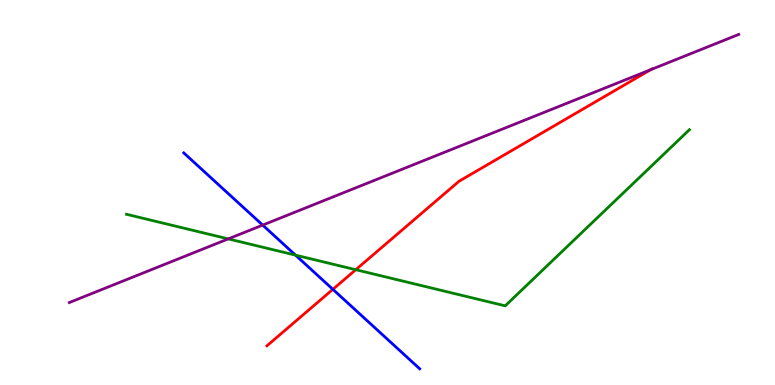[{'lines': ['blue', 'red'], 'intersections': [{'x': 4.3, 'y': 2.49}]}, {'lines': ['green', 'red'], 'intersections': [{'x': 4.59, 'y': 2.99}]}, {'lines': ['purple', 'red'], 'intersections': [{'x': 8.39, 'y': 8.19}]}, {'lines': ['blue', 'green'], 'intersections': [{'x': 3.81, 'y': 3.37}]}, {'lines': ['blue', 'purple'], 'intersections': [{'x': 3.39, 'y': 4.15}]}, {'lines': ['green', 'purple'], 'intersections': [{'x': 2.95, 'y': 3.8}]}]